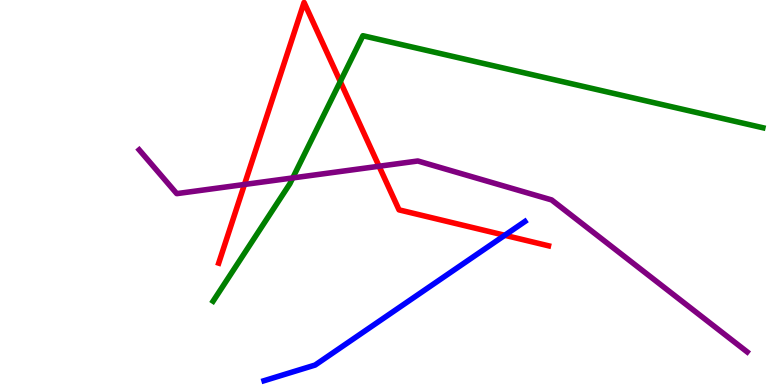[{'lines': ['blue', 'red'], 'intersections': [{'x': 6.51, 'y': 3.89}]}, {'lines': ['green', 'red'], 'intersections': [{'x': 4.39, 'y': 7.88}]}, {'lines': ['purple', 'red'], 'intersections': [{'x': 3.15, 'y': 5.21}, {'x': 4.89, 'y': 5.68}]}, {'lines': ['blue', 'green'], 'intersections': []}, {'lines': ['blue', 'purple'], 'intersections': []}, {'lines': ['green', 'purple'], 'intersections': [{'x': 3.78, 'y': 5.38}]}]